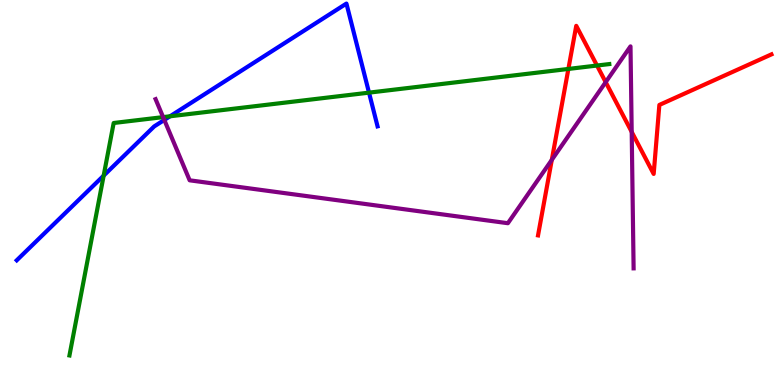[{'lines': ['blue', 'red'], 'intersections': []}, {'lines': ['green', 'red'], 'intersections': [{'x': 7.33, 'y': 8.21}, {'x': 7.7, 'y': 8.3}]}, {'lines': ['purple', 'red'], 'intersections': [{'x': 7.12, 'y': 5.85}, {'x': 7.82, 'y': 7.87}, {'x': 8.15, 'y': 6.57}]}, {'lines': ['blue', 'green'], 'intersections': [{'x': 1.34, 'y': 5.44}, {'x': 2.19, 'y': 6.98}, {'x': 4.76, 'y': 7.59}]}, {'lines': ['blue', 'purple'], 'intersections': [{'x': 2.12, 'y': 6.88}]}, {'lines': ['green', 'purple'], 'intersections': [{'x': 2.1, 'y': 6.96}]}]